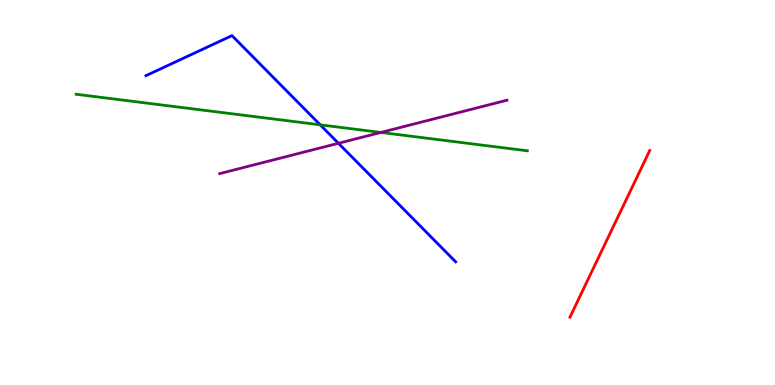[{'lines': ['blue', 'red'], 'intersections': []}, {'lines': ['green', 'red'], 'intersections': []}, {'lines': ['purple', 'red'], 'intersections': []}, {'lines': ['blue', 'green'], 'intersections': [{'x': 4.13, 'y': 6.76}]}, {'lines': ['blue', 'purple'], 'intersections': [{'x': 4.37, 'y': 6.28}]}, {'lines': ['green', 'purple'], 'intersections': [{'x': 4.91, 'y': 6.56}]}]